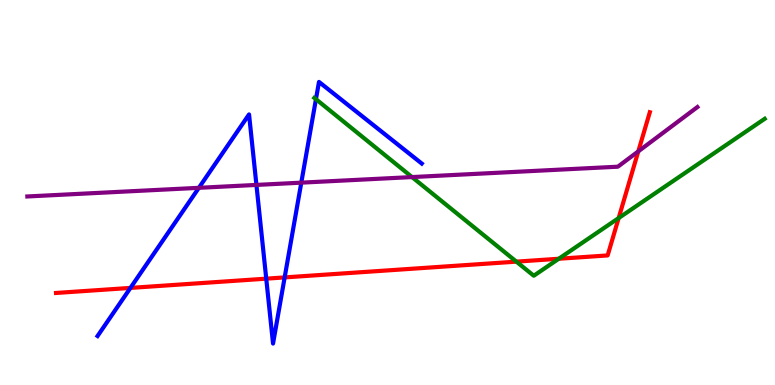[{'lines': ['blue', 'red'], 'intersections': [{'x': 1.68, 'y': 2.52}, {'x': 3.44, 'y': 2.76}, {'x': 3.67, 'y': 2.79}]}, {'lines': ['green', 'red'], 'intersections': [{'x': 6.66, 'y': 3.2}, {'x': 7.21, 'y': 3.28}, {'x': 7.98, 'y': 4.34}]}, {'lines': ['purple', 'red'], 'intersections': [{'x': 8.24, 'y': 6.07}]}, {'lines': ['blue', 'green'], 'intersections': [{'x': 4.08, 'y': 7.42}]}, {'lines': ['blue', 'purple'], 'intersections': [{'x': 2.57, 'y': 5.12}, {'x': 3.31, 'y': 5.2}, {'x': 3.89, 'y': 5.26}]}, {'lines': ['green', 'purple'], 'intersections': [{'x': 5.32, 'y': 5.4}]}]